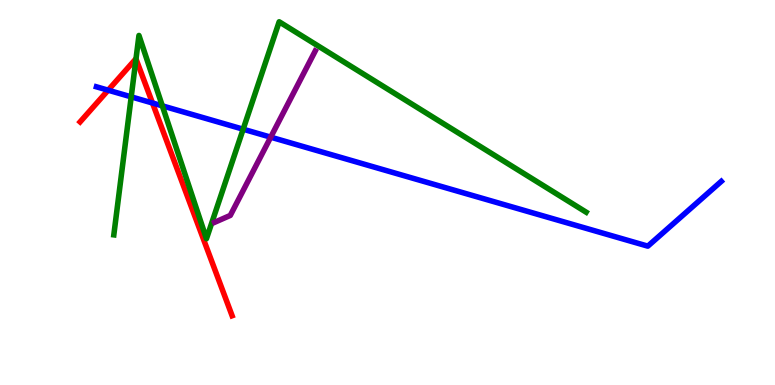[{'lines': ['blue', 'red'], 'intersections': [{'x': 1.4, 'y': 7.66}, {'x': 1.97, 'y': 7.32}]}, {'lines': ['green', 'red'], 'intersections': [{'x': 1.75, 'y': 8.47}]}, {'lines': ['purple', 'red'], 'intersections': []}, {'lines': ['blue', 'green'], 'intersections': [{'x': 1.69, 'y': 7.48}, {'x': 2.09, 'y': 7.25}, {'x': 3.14, 'y': 6.64}]}, {'lines': ['blue', 'purple'], 'intersections': [{'x': 3.49, 'y': 6.44}]}, {'lines': ['green', 'purple'], 'intersections': []}]